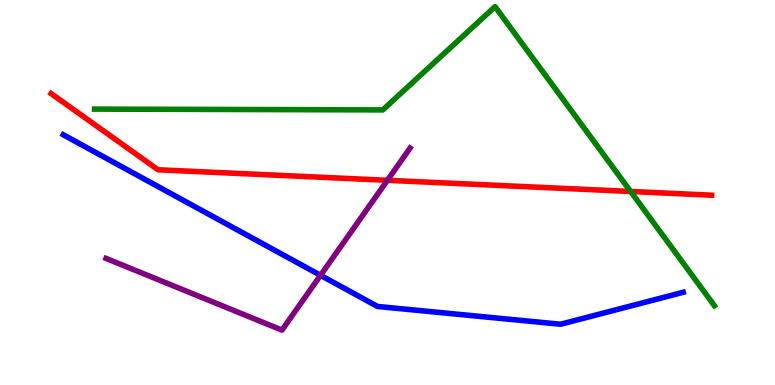[{'lines': ['blue', 'red'], 'intersections': []}, {'lines': ['green', 'red'], 'intersections': [{'x': 8.14, 'y': 5.03}]}, {'lines': ['purple', 'red'], 'intersections': [{'x': 5.0, 'y': 5.32}]}, {'lines': ['blue', 'green'], 'intersections': []}, {'lines': ['blue', 'purple'], 'intersections': [{'x': 4.14, 'y': 2.85}]}, {'lines': ['green', 'purple'], 'intersections': []}]